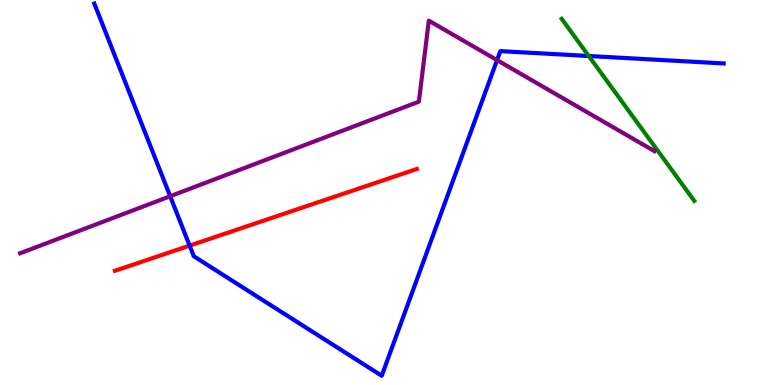[{'lines': ['blue', 'red'], 'intersections': [{'x': 2.45, 'y': 3.62}]}, {'lines': ['green', 'red'], 'intersections': []}, {'lines': ['purple', 'red'], 'intersections': []}, {'lines': ['blue', 'green'], 'intersections': [{'x': 7.6, 'y': 8.55}]}, {'lines': ['blue', 'purple'], 'intersections': [{'x': 2.2, 'y': 4.9}, {'x': 6.41, 'y': 8.44}]}, {'lines': ['green', 'purple'], 'intersections': []}]